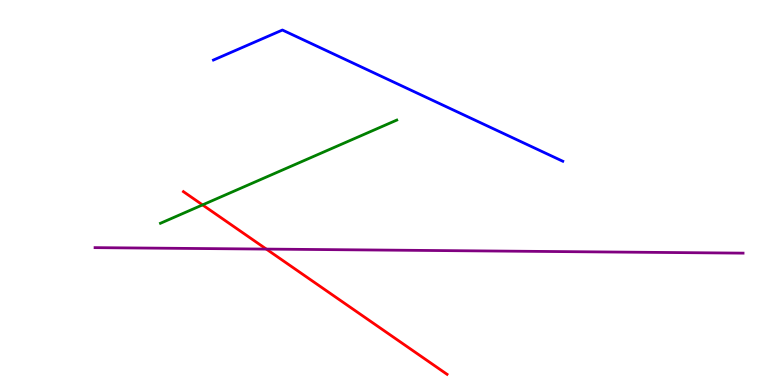[{'lines': ['blue', 'red'], 'intersections': []}, {'lines': ['green', 'red'], 'intersections': [{'x': 2.61, 'y': 4.68}]}, {'lines': ['purple', 'red'], 'intersections': [{'x': 3.44, 'y': 3.53}]}, {'lines': ['blue', 'green'], 'intersections': []}, {'lines': ['blue', 'purple'], 'intersections': []}, {'lines': ['green', 'purple'], 'intersections': []}]